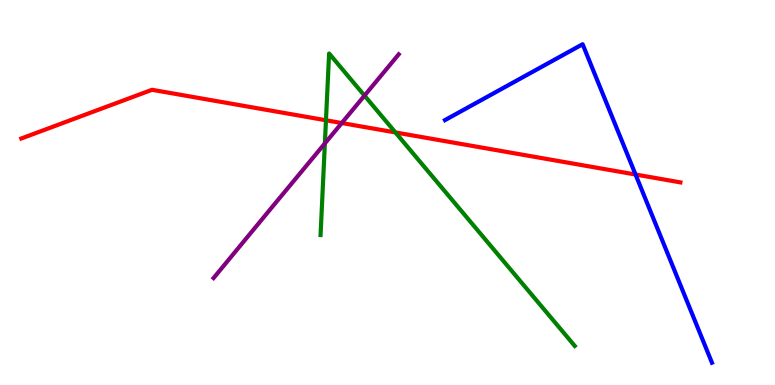[{'lines': ['blue', 'red'], 'intersections': [{'x': 8.2, 'y': 5.47}]}, {'lines': ['green', 'red'], 'intersections': [{'x': 4.21, 'y': 6.88}, {'x': 5.1, 'y': 6.56}]}, {'lines': ['purple', 'red'], 'intersections': [{'x': 4.41, 'y': 6.8}]}, {'lines': ['blue', 'green'], 'intersections': []}, {'lines': ['blue', 'purple'], 'intersections': []}, {'lines': ['green', 'purple'], 'intersections': [{'x': 4.19, 'y': 6.27}, {'x': 4.7, 'y': 7.52}]}]